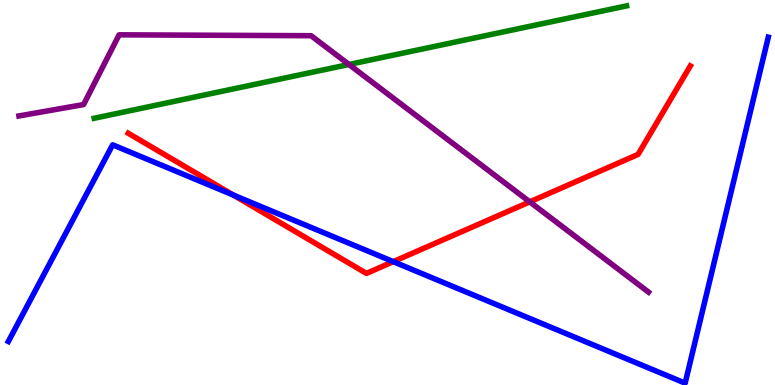[{'lines': ['blue', 'red'], 'intersections': [{'x': 3.01, 'y': 4.93}, {'x': 5.07, 'y': 3.2}]}, {'lines': ['green', 'red'], 'intersections': []}, {'lines': ['purple', 'red'], 'intersections': [{'x': 6.84, 'y': 4.76}]}, {'lines': ['blue', 'green'], 'intersections': []}, {'lines': ['blue', 'purple'], 'intersections': []}, {'lines': ['green', 'purple'], 'intersections': [{'x': 4.5, 'y': 8.33}]}]